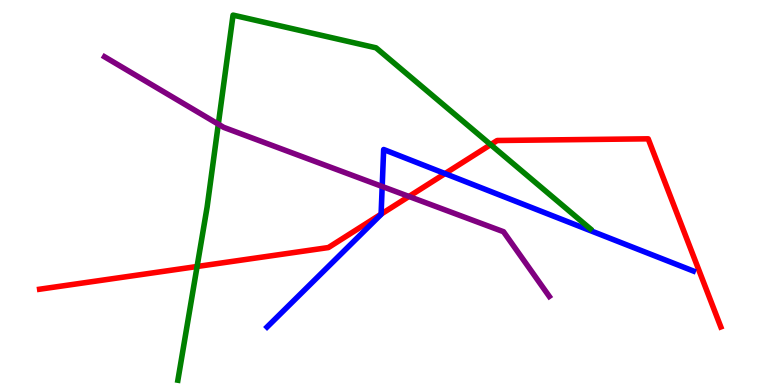[{'lines': ['blue', 'red'], 'intersections': [{'x': 4.92, 'y': 4.44}, {'x': 5.74, 'y': 5.49}]}, {'lines': ['green', 'red'], 'intersections': [{'x': 2.54, 'y': 3.08}, {'x': 6.33, 'y': 6.24}]}, {'lines': ['purple', 'red'], 'intersections': [{'x': 5.28, 'y': 4.9}]}, {'lines': ['blue', 'green'], 'intersections': []}, {'lines': ['blue', 'purple'], 'intersections': [{'x': 4.93, 'y': 5.16}]}, {'lines': ['green', 'purple'], 'intersections': [{'x': 2.82, 'y': 6.77}]}]